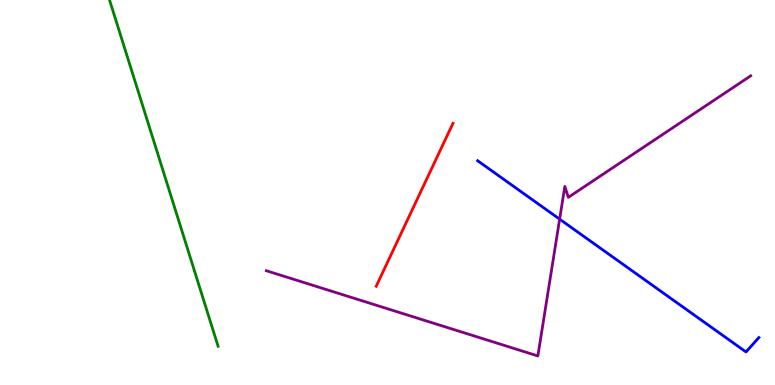[{'lines': ['blue', 'red'], 'intersections': []}, {'lines': ['green', 'red'], 'intersections': []}, {'lines': ['purple', 'red'], 'intersections': []}, {'lines': ['blue', 'green'], 'intersections': []}, {'lines': ['blue', 'purple'], 'intersections': [{'x': 7.22, 'y': 4.31}]}, {'lines': ['green', 'purple'], 'intersections': []}]